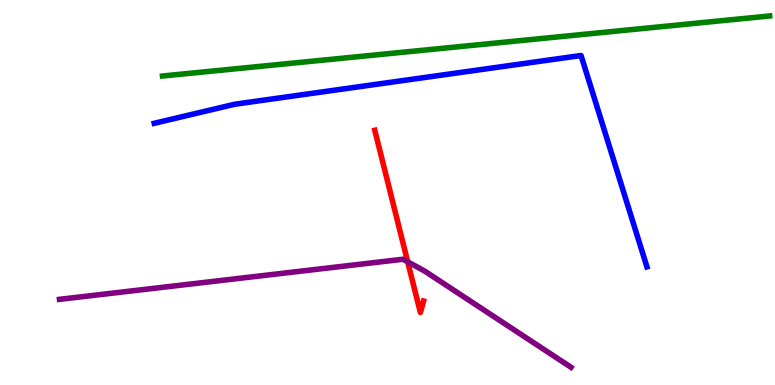[{'lines': ['blue', 'red'], 'intersections': []}, {'lines': ['green', 'red'], 'intersections': []}, {'lines': ['purple', 'red'], 'intersections': [{'x': 5.26, 'y': 3.2}]}, {'lines': ['blue', 'green'], 'intersections': []}, {'lines': ['blue', 'purple'], 'intersections': []}, {'lines': ['green', 'purple'], 'intersections': []}]